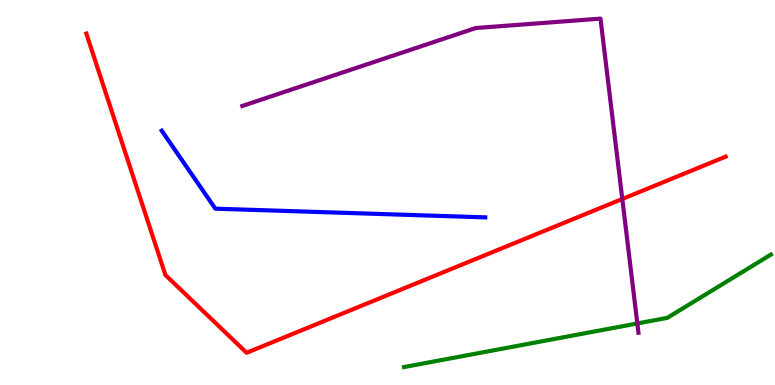[{'lines': ['blue', 'red'], 'intersections': []}, {'lines': ['green', 'red'], 'intersections': []}, {'lines': ['purple', 'red'], 'intersections': [{'x': 8.03, 'y': 4.83}]}, {'lines': ['blue', 'green'], 'intersections': []}, {'lines': ['blue', 'purple'], 'intersections': []}, {'lines': ['green', 'purple'], 'intersections': [{'x': 8.22, 'y': 1.6}]}]